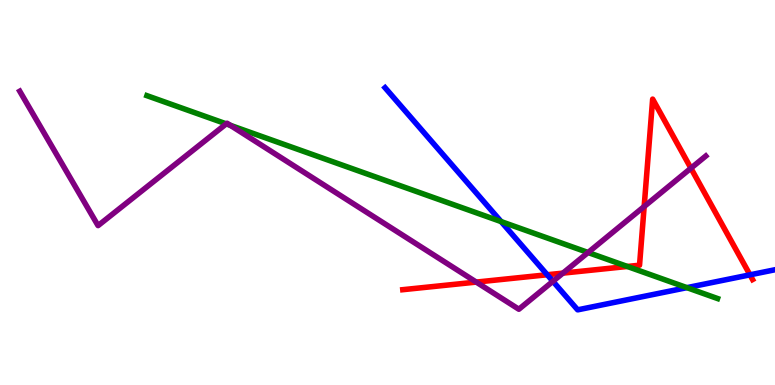[{'lines': ['blue', 'red'], 'intersections': [{'x': 7.06, 'y': 2.86}, {'x': 9.68, 'y': 2.86}]}, {'lines': ['green', 'red'], 'intersections': [{'x': 8.09, 'y': 3.08}]}, {'lines': ['purple', 'red'], 'intersections': [{'x': 6.15, 'y': 2.67}, {'x': 7.26, 'y': 2.91}, {'x': 8.31, 'y': 4.64}, {'x': 8.92, 'y': 5.63}]}, {'lines': ['blue', 'green'], 'intersections': [{'x': 6.47, 'y': 4.24}, {'x': 8.86, 'y': 2.53}]}, {'lines': ['blue', 'purple'], 'intersections': [{'x': 7.13, 'y': 2.69}]}, {'lines': ['green', 'purple'], 'intersections': [{'x': 2.92, 'y': 6.78}, {'x': 2.97, 'y': 6.75}, {'x': 7.59, 'y': 3.44}]}]